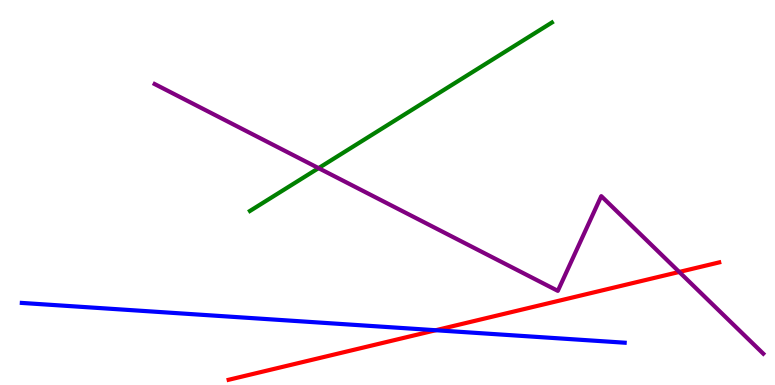[{'lines': ['blue', 'red'], 'intersections': [{'x': 5.62, 'y': 1.42}]}, {'lines': ['green', 'red'], 'intersections': []}, {'lines': ['purple', 'red'], 'intersections': [{'x': 8.76, 'y': 2.94}]}, {'lines': ['blue', 'green'], 'intersections': []}, {'lines': ['blue', 'purple'], 'intersections': []}, {'lines': ['green', 'purple'], 'intersections': [{'x': 4.11, 'y': 5.63}]}]